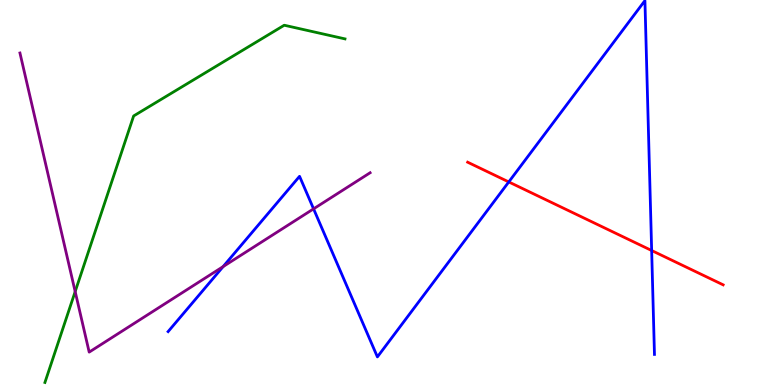[{'lines': ['blue', 'red'], 'intersections': [{'x': 6.56, 'y': 5.27}, {'x': 8.41, 'y': 3.49}]}, {'lines': ['green', 'red'], 'intersections': []}, {'lines': ['purple', 'red'], 'intersections': []}, {'lines': ['blue', 'green'], 'intersections': []}, {'lines': ['blue', 'purple'], 'intersections': [{'x': 2.88, 'y': 3.08}, {'x': 4.05, 'y': 4.58}]}, {'lines': ['green', 'purple'], 'intersections': [{'x': 0.97, 'y': 2.43}]}]